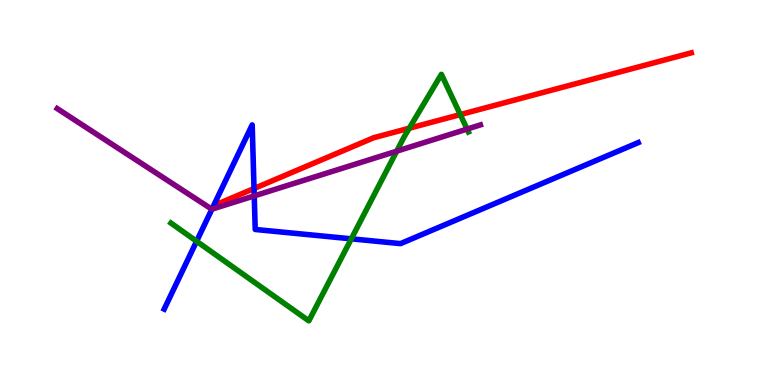[{'lines': ['blue', 'red'], 'intersections': [{'x': 3.28, 'y': 5.1}]}, {'lines': ['green', 'red'], 'intersections': [{'x': 5.28, 'y': 6.67}, {'x': 5.94, 'y': 7.02}]}, {'lines': ['purple', 'red'], 'intersections': []}, {'lines': ['blue', 'green'], 'intersections': [{'x': 2.54, 'y': 3.73}, {'x': 4.53, 'y': 3.8}]}, {'lines': ['blue', 'purple'], 'intersections': [{'x': 2.73, 'y': 4.57}, {'x': 3.28, 'y': 4.91}]}, {'lines': ['green', 'purple'], 'intersections': [{'x': 5.12, 'y': 6.07}, {'x': 6.03, 'y': 6.65}]}]